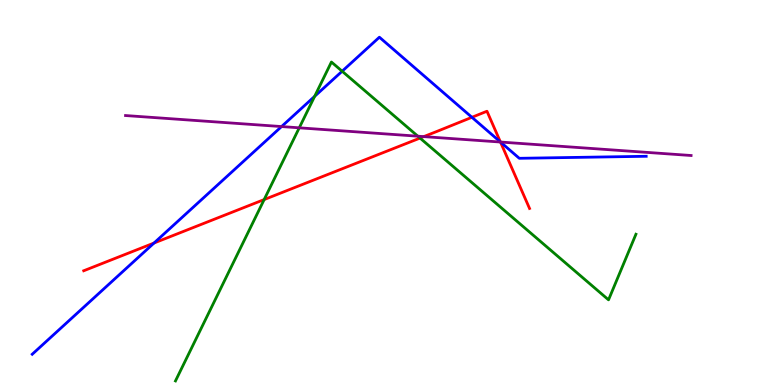[{'lines': ['blue', 'red'], 'intersections': [{'x': 1.99, 'y': 3.69}, {'x': 6.09, 'y': 6.95}, {'x': 6.46, 'y': 6.31}]}, {'lines': ['green', 'red'], 'intersections': [{'x': 3.41, 'y': 4.82}, {'x': 5.42, 'y': 6.41}]}, {'lines': ['purple', 'red'], 'intersections': [{'x': 5.47, 'y': 6.45}, {'x': 6.46, 'y': 6.31}]}, {'lines': ['blue', 'green'], 'intersections': [{'x': 4.06, 'y': 7.5}, {'x': 4.41, 'y': 8.15}]}, {'lines': ['blue', 'purple'], 'intersections': [{'x': 3.63, 'y': 6.71}, {'x': 6.46, 'y': 6.31}]}, {'lines': ['green', 'purple'], 'intersections': [{'x': 3.86, 'y': 6.68}, {'x': 5.39, 'y': 6.46}]}]